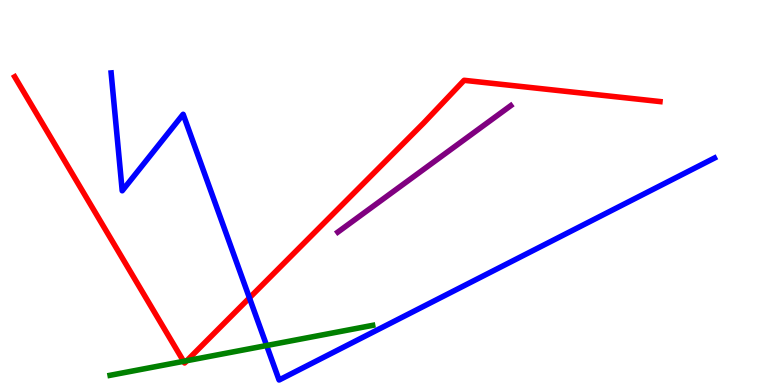[{'lines': ['blue', 'red'], 'intersections': [{'x': 3.22, 'y': 2.26}]}, {'lines': ['green', 'red'], 'intersections': [{'x': 2.37, 'y': 0.615}, {'x': 2.41, 'y': 0.631}]}, {'lines': ['purple', 'red'], 'intersections': []}, {'lines': ['blue', 'green'], 'intersections': [{'x': 3.44, 'y': 1.03}]}, {'lines': ['blue', 'purple'], 'intersections': []}, {'lines': ['green', 'purple'], 'intersections': []}]